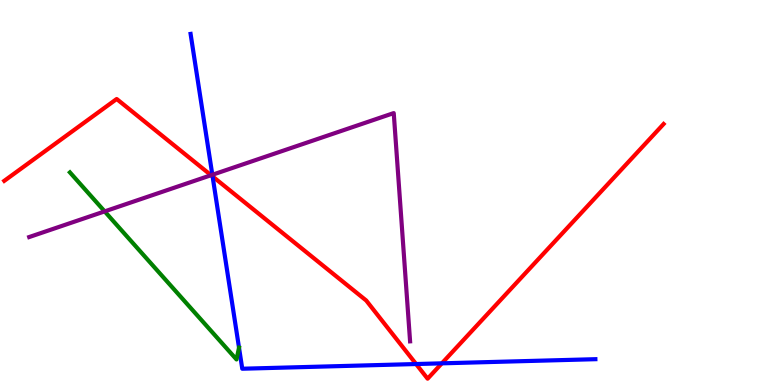[{'lines': ['blue', 'red'], 'intersections': [{'x': 2.74, 'y': 5.42}, {'x': 5.37, 'y': 0.545}, {'x': 5.7, 'y': 0.563}]}, {'lines': ['green', 'red'], 'intersections': []}, {'lines': ['purple', 'red'], 'intersections': [{'x': 2.72, 'y': 5.45}]}, {'lines': ['blue', 'green'], 'intersections': [{'x': 3.08, 'y': 0.968}]}, {'lines': ['blue', 'purple'], 'intersections': [{'x': 2.74, 'y': 5.46}]}, {'lines': ['green', 'purple'], 'intersections': [{'x': 1.35, 'y': 4.51}]}]